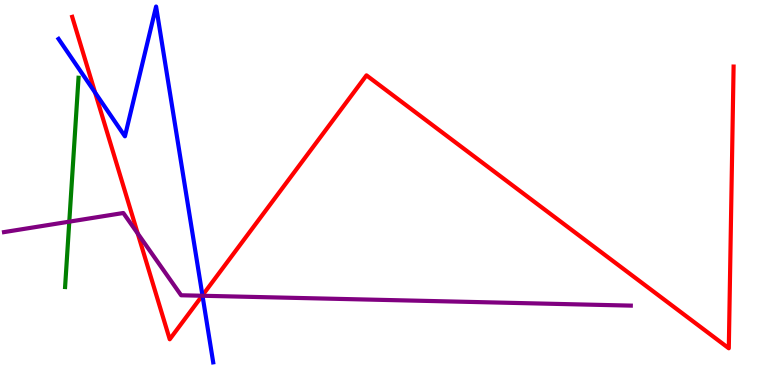[{'lines': ['blue', 'red'], 'intersections': [{'x': 1.23, 'y': 7.6}, {'x': 2.61, 'y': 2.33}]}, {'lines': ['green', 'red'], 'intersections': []}, {'lines': ['purple', 'red'], 'intersections': [{'x': 1.78, 'y': 3.94}, {'x': 2.61, 'y': 2.32}]}, {'lines': ['blue', 'green'], 'intersections': []}, {'lines': ['blue', 'purple'], 'intersections': [{'x': 2.61, 'y': 2.32}]}, {'lines': ['green', 'purple'], 'intersections': [{'x': 0.894, 'y': 4.24}]}]